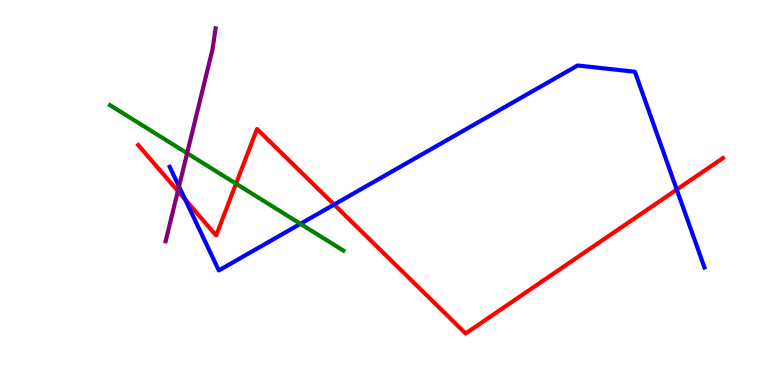[{'lines': ['blue', 'red'], 'intersections': [{'x': 2.39, 'y': 4.82}, {'x': 4.31, 'y': 4.69}, {'x': 8.73, 'y': 5.08}]}, {'lines': ['green', 'red'], 'intersections': [{'x': 3.05, 'y': 5.23}]}, {'lines': ['purple', 'red'], 'intersections': [{'x': 2.3, 'y': 5.04}]}, {'lines': ['blue', 'green'], 'intersections': [{'x': 3.88, 'y': 4.19}]}, {'lines': ['blue', 'purple'], 'intersections': [{'x': 2.31, 'y': 5.16}]}, {'lines': ['green', 'purple'], 'intersections': [{'x': 2.41, 'y': 6.02}]}]